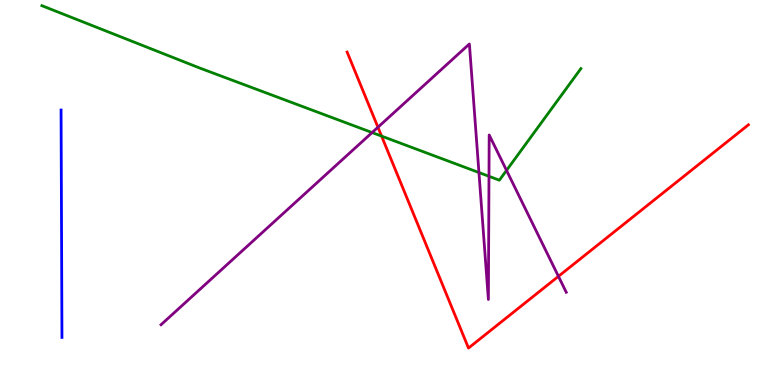[{'lines': ['blue', 'red'], 'intersections': []}, {'lines': ['green', 'red'], 'intersections': [{'x': 4.92, 'y': 6.46}]}, {'lines': ['purple', 'red'], 'intersections': [{'x': 4.88, 'y': 6.7}, {'x': 7.21, 'y': 2.82}]}, {'lines': ['blue', 'green'], 'intersections': []}, {'lines': ['blue', 'purple'], 'intersections': []}, {'lines': ['green', 'purple'], 'intersections': [{'x': 4.8, 'y': 6.56}, {'x': 6.18, 'y': 5.52}, {'x': 6.31, 'y': 5.42}, {'x': 6.54, 'y': 5.57}]}]